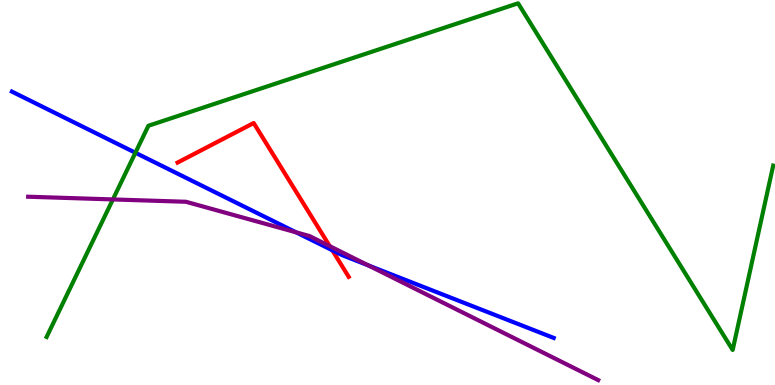[{'lines': ['blue', 'red'], 'intersections': [{'x': 4.29, 'y': 3.5}]}, {'lines': ['green', 'red'], 'intersections': []}, {'lines': ['purple', 'red'], 'intersections': [{'x': 4.26, 'y': 3.61}]}, {'lines': ['blue', 'green'], 'intersections': [{'x': 1.75, 'y': 6.03}]}, {'lines': ['blue', 'purple'], 'intersections': [{'x': 3.82, 'y': 3.97}, {'x': 4.75, 'y': 3.11}]}, {'lines': ['green', 'purple'], 'intersections': [{'x': 1.46, 'y': 4.82}]}]